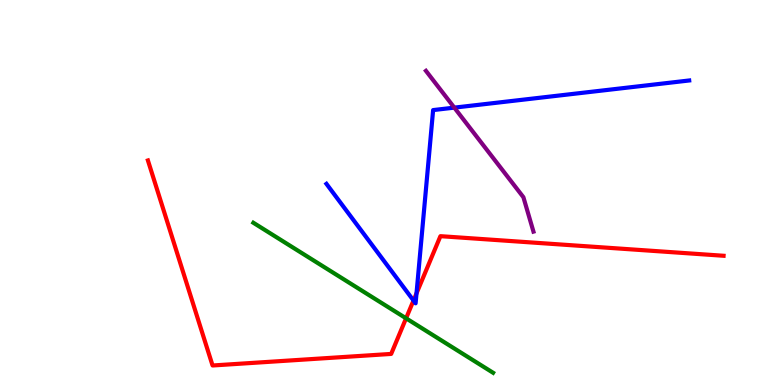[{'lines': ['blue', 'red'], 'intersections': [{'x': 5.34, 'y': 2.19}, {'x': 5.37, 'y': 2.38}]}, {'lines': ['green', 'red'], 'intersections': [{'x': 5.24, 'y': 1.73}]}, {'lines': ['purple', 'red'], 'intersections': []}, {'lines': ['blue', 'green'], 'intersections': []}, {'lines': ['blue', 'purple'], 'intersections': [{'x': 5.86, 'y': 7.2}]}, {'lines': ['green', 'purple'], 'intersections': []}]